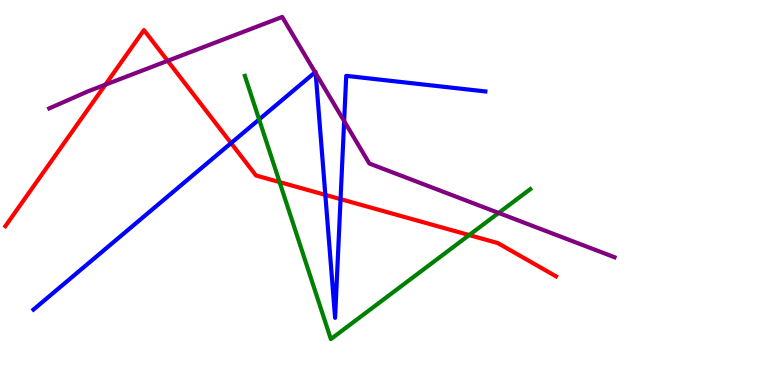[{'lines': ['blue', 'red'], 'intersections': [{'x': 2.98, 'y': 6.28}, {'x': 4.2, 'y': 4.94}, {'x': 4.39, 'y': 4.83}]}, {'lines': ['green', 'red'], 'intersections': [{'x': 3.61, 'y': 5.27}, {'x': 6.05, 'y': 3.89}]}, {'lines': ['purple', 'red'], 'intersections': [{'x': 1.36, 'y': 7.8}, {'x': 2.16, 'y': 8.42}]}, {'lines': ['blue', 'green'], 'intersections': [{'x': 3.34, 'y': 6.9}]}, {'lines': ['blue', 'purple'], 'intersections': [{'x': 4.07, 'y': 8.12}, {'x': 4.07, 'y': 8.1}, {'x': 4.44, 'y': 6.86}]}, {'lines': ['green', 'purple'], 'intersections': [{'x': 6.43, 'y': 4.47}]}]